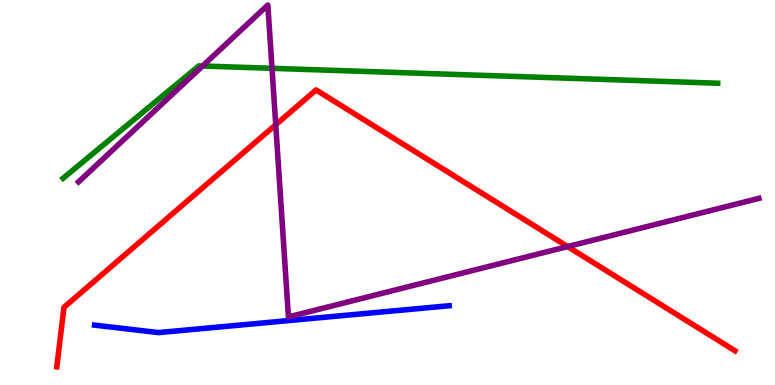[{'lines': ['blue', 'red'], 'intersections': []}, {'lines': ['green', 'red'], 'intersections': []}, {'lines': ['purple', 'red'], 'intersections': [{'x': 3.56, 'y': 6.76}, {'x': 7.32, 'y': 3.6}]}, {'lines': ['blue', 'green'], 'intersections': []}, {'lines': ['blue', 'purple'], 'intersections': []}, {'lines': ['green', 'purple'], 'intersections': [{'x': 2.61, 'y': 8.29}, {'x': 3.51, 'y': 8.23}]}]